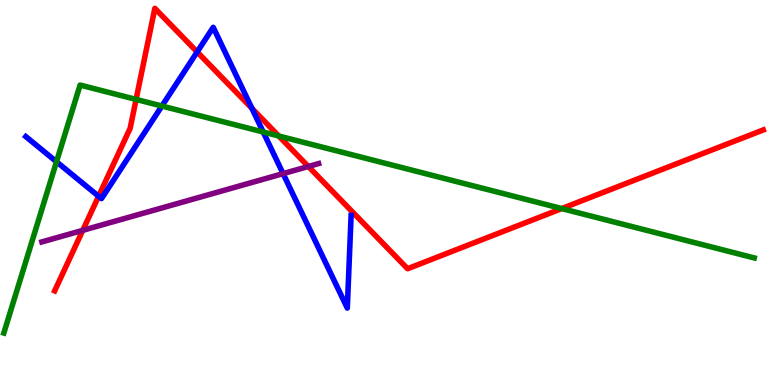[{'lines': ['blue', 'red'], 'intersections': [{'x': 1.27, 'y': 4.9}, {'x': 2.54, 'y': 8.65}, {'x': 3.25, 'y': 7.19}]}, {'lines': ['green', 'red'], 'intersections': [{'x': 1.76, 'y': 7.42}, {'x': 3.6, 'y': 6.47}, {'x': 7.25, 'y': 4.58}]}, {'lines': ['purple', 'red'], 'intersections': [{'x': 1.07, 'y': 4.02}, {'x': 3.98, 'y': 5.68}]}, {'lines': ['blue', 'green'], 'intersections': [{'x': 0.729, 'y': 5.8}, {'x': 2.09, 'y': 7.25}, {'x': 3.4, 'y': 6.57}]}, {'lines': ['blue', 'purple'], 'intersections': [{'x': 3.65, 'y': 5.49}]}, {'lines': ['green', 'purple'], 'intersections': []}]